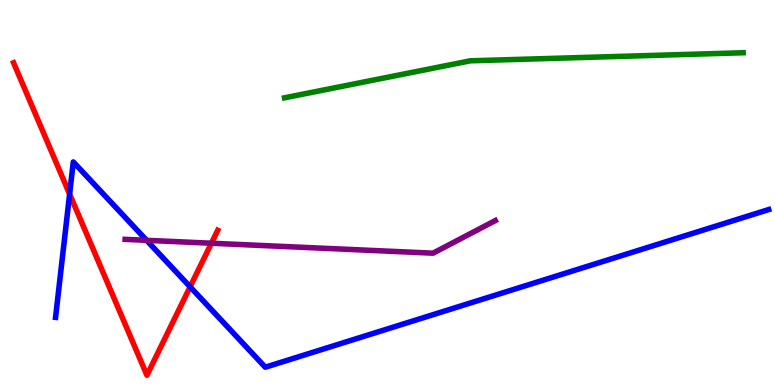[{'lines': ['blue', 'red'], 'intersections': [{'x': 0.898, 'y': 4.96}, {'x': 2.45, 'y': 2.55}]}, {'lines': ['green', 'red'], 'intersections': []}, {'lines': ['purple', 'red'], 'intersections': [{'x': 2.73, 'y': 3.68}]}, {'lines': ['blue', 'green'], 'intersections': []}, {'lines': ['blue', 'purple'], 'intersections': [{'x': 1.89, 'y': 3.76}]}, {'lines': ['green', 'purple'], 'intersections': []}]